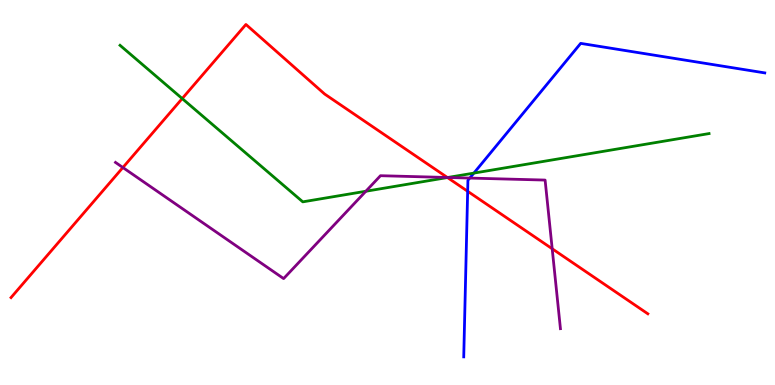[{'lines': ['blue', 'red'], 'intersections': [{'x': 6.03, 'y': 5.03}]}, {'lines': ['green', 'red'], 'intersections': [{'x': 2.35, 'y': 7.44}, {'x': 5.77, 'y': 5.39}]}, {'lines': ['purple', 'red'], 'intersections': [{'x': 1.59, 'y': 5.65}, {'x': 5.77, 'y': 5.39}, {'x': 7.13, 'y': 3.54}]}, {'lines': ['blue', 'green'], 'intersections': [{'x': 6.11, 'y': 5.5}]}, {'lines': ['blue', 'purple'], 'intersections': [{'x': 6.06, 'y': 5.37}]}, {'lines': ['green', 'purple'], 'intersections': [{'x': 4.72, 'y': 5.03}, {'x': 5.78, 'y': 5.39}]}]